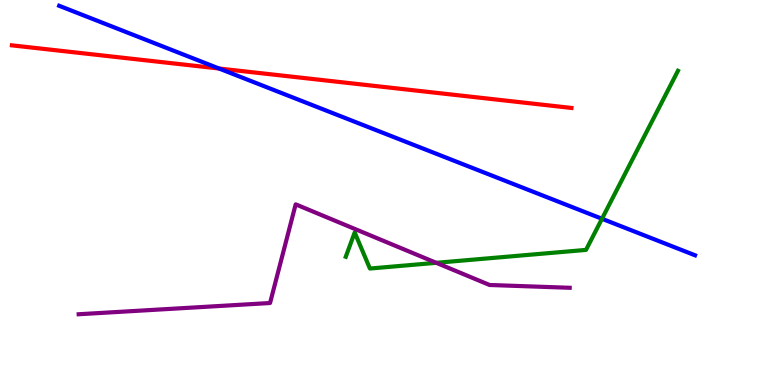[{'lines': ['blue', 'red'], 'intersections': [{'x': 2.83, 'y': 8.22}]}, {'lines': ['green', 'red'], 'intersections': []}, {'lines': ['purple', 'red'], 'intersections': []}, {'lines': ['blue', 'green'], 'intersections': [{'x': 7.77, 'y': 4.32}]}, {'lines': ['blue', 'purple'], 'intersections': []}, {'lines': ['green', 'purple'], 'intersections': [{'x': 5.63, 'y': 3.17}]}]